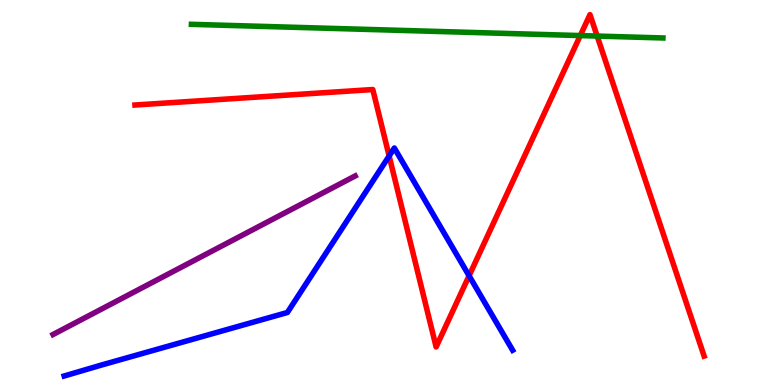[{'lines': ['blue', 'red'], 'intersections': [{'x': 5.02, 'y': 5.95}, {'x': 6.05, 'y': 2.84}]}, {'lines': ['green', 'red'], 'intersections': [{'x': 7.49, 'y': 9.08}, {'x': 7.71, 'y': 9.06}]}, {'lines': ['purple', 'red'], 'intersections': []}, {'lines': ['blue', 'green'], 'intersections': []}, {'lines': ['blue', 'purple'], 'intersections': []}, {'lines': ['green', 'purple'], 'intersections': []}]